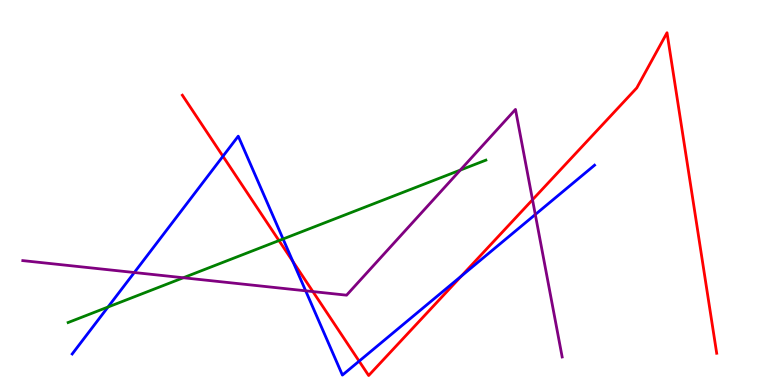[{'lines': ['blue', 'red'], 'intersections': [{'x': 2.88, 'y': 5.94}, {'x': 3.78, 'y': 3.21}, {'x': 4.63, 'y': 0.619}, {'x': 5.95, 'y': 2.83}]}, {'lines': ['green', 'red'], 'intersections': [{'x': 3.6, 'y': 3.75}]}, {'lines': ['purple', 'red'], 'intersections': [{'x': 4.04, 'y': 2.43}, {'x': 6.87, 'y': 4.81}]}, {'lines': ['blue', 'green'], 'intersections': [{'x': 1.39, 'y': 2.03}, {'x': 3.65, 'y': 3.79}]}, {'lines': ['blue', 'purple'], 'intersections': [{'x': 1.73, 'y': 2.92}, {'x': 3.94, 'y': 2.45}, {'x': 6.91, 'y': 4.43}]}, {'lines': ['green', 'purple'], 'intersections': [{'x': 2.37, 'y': 2.79}, {'x': 5.94, 'y': 5.58}]}]